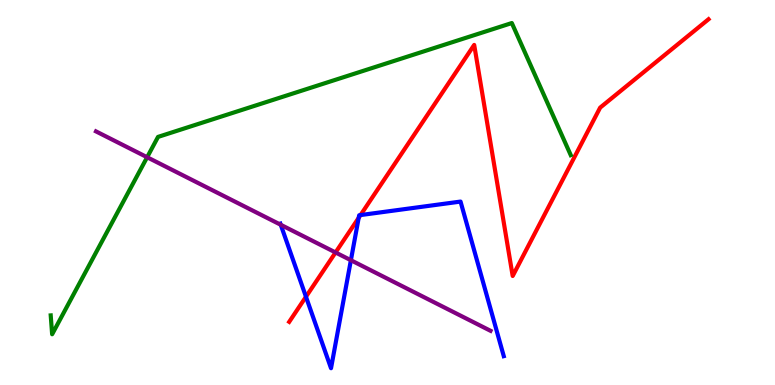[{'lines': ['blue', 'red'], 'intersections': [{'x': 3.95, 'y': 2.29}, {'x': 4.63, 'y': 4.34}, {'x': 4.65, 'y': 4.41}]}, {'lines': ['green', 'red'], 'intersections': []}, {'lines': ['purple', 'red'], 'intersections': [{'x': 4.33, 'y': 3.44}]}, {'lines': ['blue', 'green'], 'intersections': []}, {'lines': ['blue', 'purple'], 'intersections': [{'x': 3.62, 'y': 4.16}, {'x': 4.53, 'y': 3.24}]}, {'lines': ['green', 'purple'], 'intersections': [{'x': 1.9, 'y': 5.92}]}]